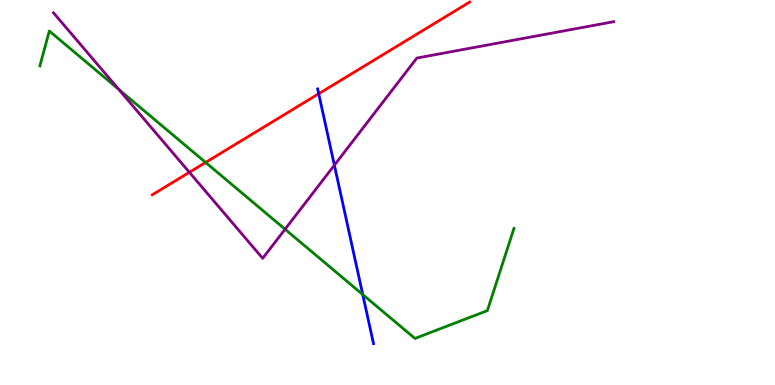[{'lines': ['blue', 'red'], 'intersections': [{'x': 4.11, 'y': 7.56}]}, {'lines': ['green', 'red'], 'intersections': [{'x': 2.65, 'y': 5.78}]}, {'lines': ['purple', 'red'], 'intersections': [{'x': 2.44, 'y': 5.52}]}, {'lines': ['blue', 'green'], 'intersections': [{'x': 4.68, 'y': 2.35}]}, {'lines': ['blue', 'purple'], 'intersections': [{'x': 4.31, 'y': 5.71}]}, {'lines': ['green', 'purple'], 'intersections': [{'x': 1.53, 'y': 7.68}, {'x': 3.68, 'y': 4.05}]}]